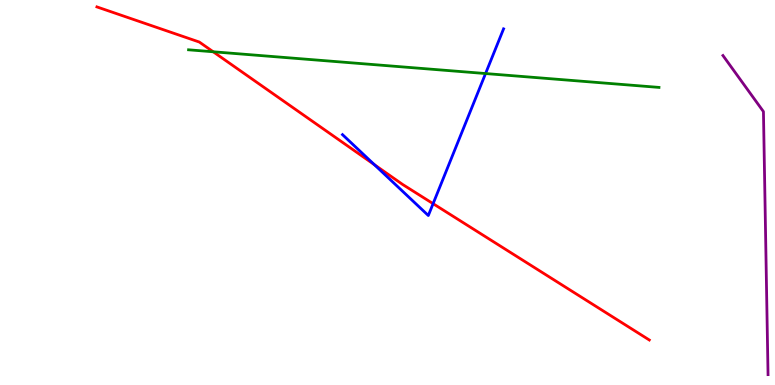[{'lines': ['blue', 'red'], 'intersections': [{'x': 4.83, 'y': 5.72}, {'x': 5.59, 'y': 4.71}]}, {'lines': ['green', 'red'], 'intersections': [{'x': 2.75, 'y': 8.66}]}, {'lines': ['purple', 'red'], 'intersections': []}, {'lines': ['blue', 'green'], 'intersections': [{'x': 6.27, 'y': 8.09}]}, {'lines': ['blue', 'purple'], 'intersections': []}, {'lines': ['green', 'purple'], 'intersections': []}]